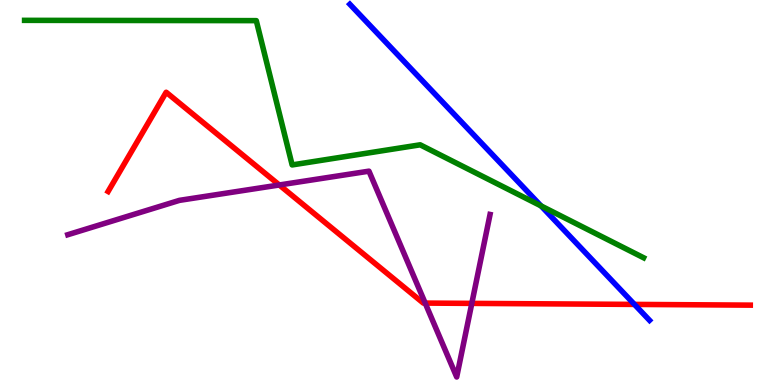[{'lines': ['blue', 'red'], 'intersections': [{'x': 8.19, 'y': 2.09}]}, {'lines': ['green', 'red'], 'intersections': []}, {'lines': ['purple', 'red'], 'intersections': [{'x': 3.6, 'y': 5.2}, {'x': 5.49, 'y': 2.13}, {'x': 6.09, 'y': 2.12}]}, {'lines': ['blue', 'green'], 'intersections': [{'x': 6.98, 'y': 4.65}]}, {'lines': ['blue', 'purple'], 'intersections': []}, {'lines': ['green', 'purple'], 'intersections': []}]